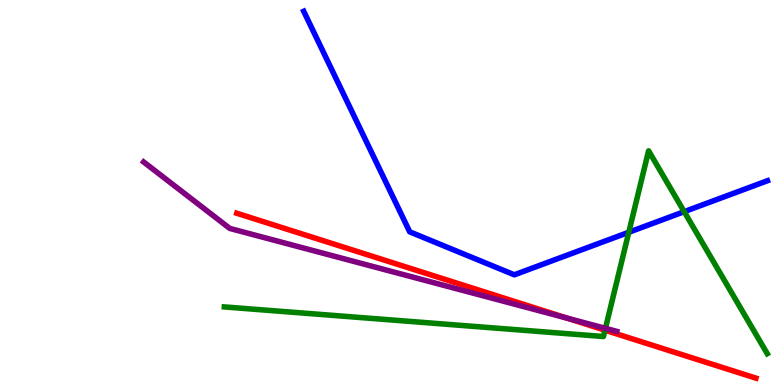[{'lines': ['blue', 'red'], 'intersections': []}, {'lines': ['green', 'red'], 'intersections': [{'x': 7.81, 'y': 1.42}]}, {'lines': ['purple', 'red'], 'intersections': [{'x': 7.31, 'y': 1.74}]}, {'lines': ['blue', 'green'], 'intersections': [{'x': 8.11, 'y': 3.97}, {'x': 8.83, 'y': 4.5}]}, {'lines': ['blue', 'purple'], 'intersections': []}, {'lines': ['green', 'purple'], 'intersections': [{'x': 7.81, 'y': 1.47}]}]